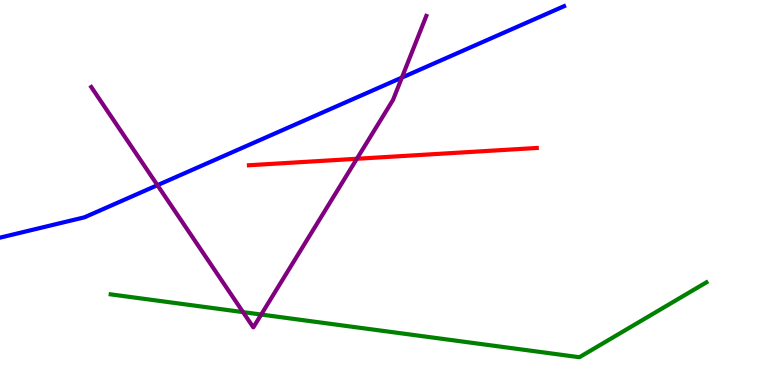[{'lines': ['blue', 'red'], 'intersections': []}, {'lines': ['green', 'red'], 'intersections': []}, {'lines': ['purple', 'red'], 'intersections': [{'x': 4.6, 'y': 5.88}]}, {'lines': ['blue', 'green'], 'intersections': []}, {'lines': ['blue', 'purple'], 'intersections': [{'x': 2.03, 'y': 5.19}, {'x': 5.19, 'y': 7.98}]}, {'lines': ['green', 'purple'], 'intersections': [{'x': 3.14, 'y': 1.89}, {'x': 3.37, 'y': 1.83}]}]